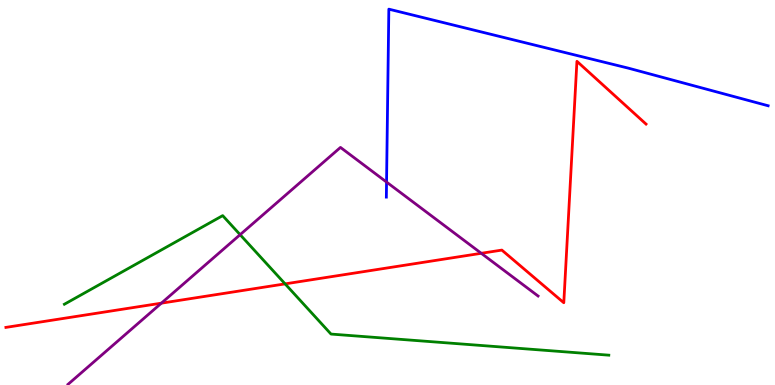[{'lines': ['blue', 'red'], 'intersections': []}, {'lines': ['green', 'red'], 'intersections': [{'x': 3.68, 'y': 2.63}]}, {'lines': ['purple', 'red'], 'intersections': [{'x': 2.08, 'y': 2.13}, {'x': 6.21, 'y': 3.42}]}, {'lines': ['blue', 'green'], 'intersections': []}, {'lines': ['blue', 'purple'], 'intersections': [{'x': 4.99, 'y': 5.27}]}, {'lines': ['green', 'purple'], 'intersections': [{'x': 3.1, 'y': 3.9}]}]